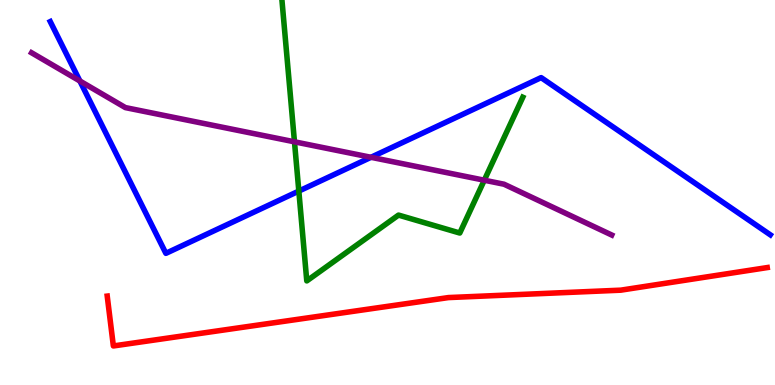[{'lines': ['blue', 'red'], 'intersections': []}, {'lines': ['green', 'red'], 'intersections': []}, {'lines': ['purple', 'red'], 'intersections': []}, {'lines': ['blue', 'green'], 'intersections': [{'x': 3.86, 'y': 5.04}]}, {'lines': ['blue', 'purple'], 'intersections': [{'x': 1.03, 'y': 7.9}, {'x': 4.79, 'y': 5.91}]}, {'lines': ['green', 'purple'], 'intersections': [{'x': 3.8, 'y': 6.32}, {'x': 6.25, 'y': 5.32}]}]